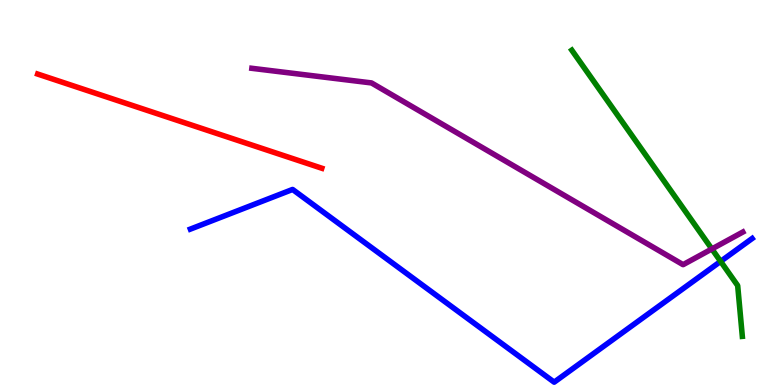[{'lines': ['blue', 'red'], 'intersections': []}, {'lines': ['green', 'red'], 'intersections': []}, {'lines': ['purple', 'red'], 'intersections': []}, {'lines': ['blue', 'green'], 'intersections': [{'x': 9.3, 'y': 3.21}]}, {'lines': ['blue', 'purple'], 'intersections': []}, {'lines': ['green', 'purple'], 'intersections': [{'x': 9.19, 'y': 3.53}]}]